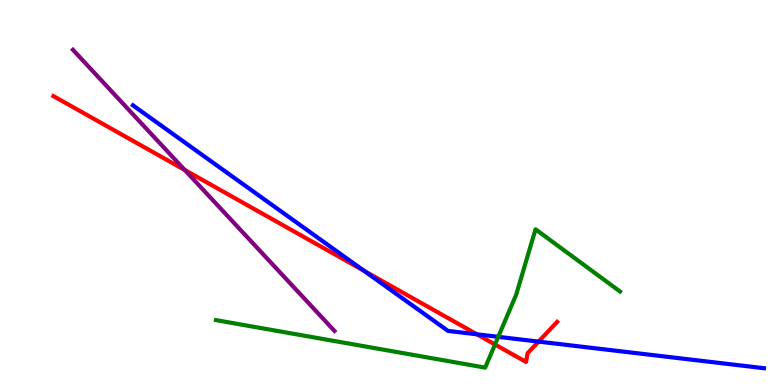[{'lines': ['blue', 'red'], 'intersections': [{'x': 4.7, 'y': 2.96}, {'x': 6.15, 'y': 1.32}, {'x': 6.95, 'y': 1.13}]}, {'lines': ['green', 'red'], 'intersections': [{'x': 6.39, 'y': 1.05}]}, {'lines': ['purple', 'red'], 'intersections': [{'x': 2.38, 'y': 5.58}]}, {'lines': ['blue', 'green'], 'intersections': [{'x': 6.43, 'y': 1.25}]}, {'lines': ['blue', 'purple'], 'intersections': []}, {'lines': ['green', 'purple'], 'intersections': []}]